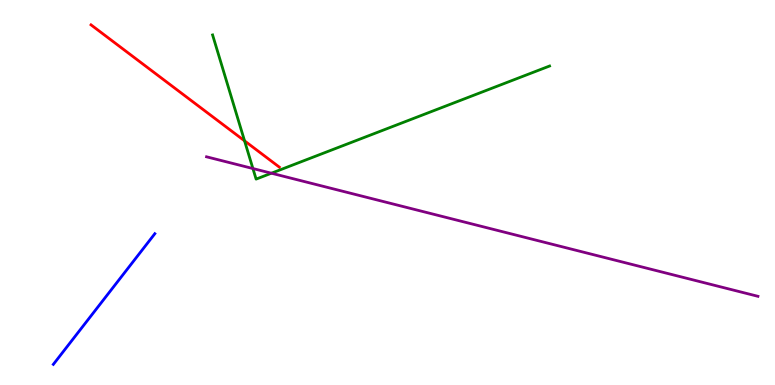[{'lines': ['blue', 'red'], 'intersections': []}, {'lines': ['green', 'red'], 'intersections': [{'x': 3.16, 'y': 6.34}]}, {'lines': ['purple', 'red'], 'intersections': []}, {'lines': ['blue', 'green'], 'intersections': []}, {'lines': ['blue', 'purple'], 'intersections': []}, {'lines': ['green', 'purple'], 'intersections': [{'x': 3.26, 'y': 5.62}, {'x': 3.5, 'y': 5.5}]}]